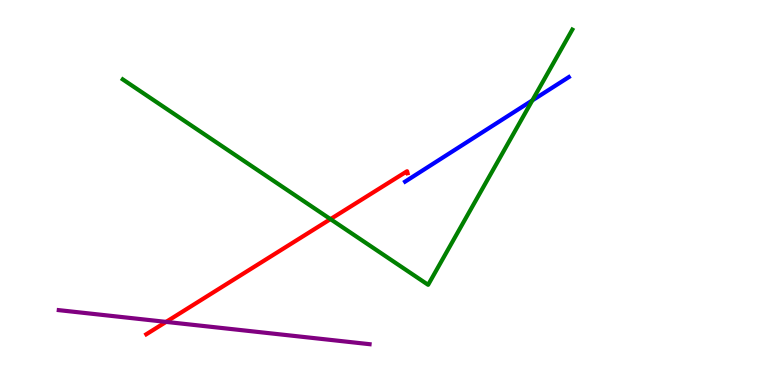[{'lines': ['blue', 'red'], 'intersections': []}, {'lines': ['green', 'red'], 'intersections': [{'x': 4.26, 'y': 4.31}]}, {'lines': ['purple', 'red'], 'intersections': [{'x': 2.14, 'y': 1.64}]}, {'lines': ['blue', 'green'], 'intersections': [{'x': 6.87, 'y': 7.39}]}, {'lines': ['blue', 'purple'], 'intersections': []}, {'lines': ['green', 'purple'], 'intersections': []}]